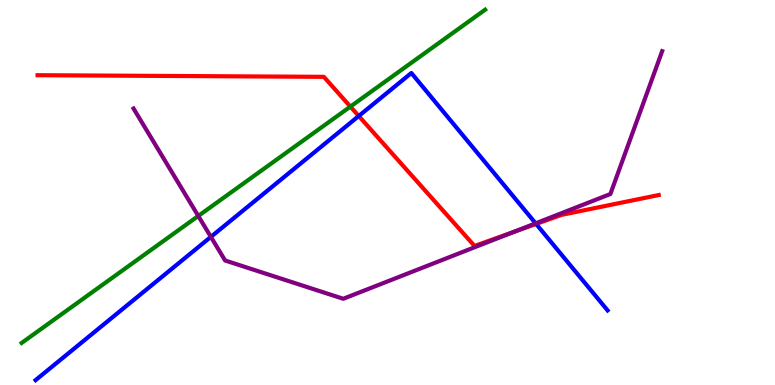[{'lines': ['blue', 'red'], 'intersections': [{'x': 4.63, 'y': 6.99}, {'x': 6.92, 'y': 4.18}]}, {'lines': ['green', 'red'], 'intersections': [{'x': 4.52, 'y': 7.23}]}, {'lines': ['purple', 'red'], 'intersections': [{'x': 6.62, 'y': 3.97}]}, {'lines': ['blue', 'green'], 'intersections': []}, {'lines': ['blue', 'purple'], 'intersections': [{'x': 2.72, 'y': 3.85}, {'x': 6.91, 'y': 4.2}]}, {'lines': ['green', 'purple'], 'intersections': [{'x': 2.56, 'y': 4.39}]}]